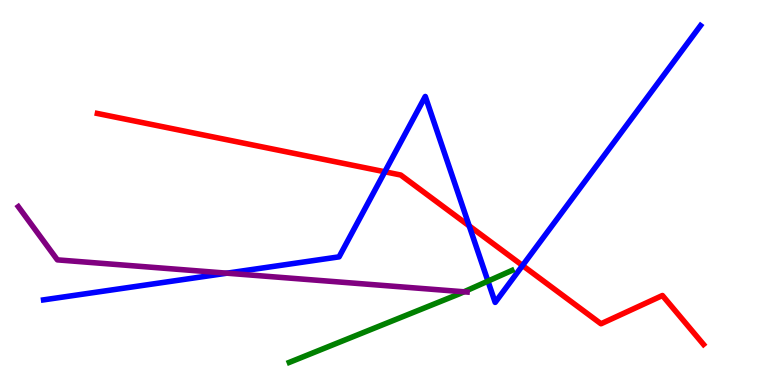[{'lines': ['blue', 'red'], 'intersections': [{'x': 4.97, 'y': 5.54}, {'x': 6.05, 'y': 4.13}, {'x': 6.74, 'y': 3.1}]}, {'lines': ['green', 'red'], 'intersections': []}, {'lines': ['purple', 'red'], 'intersections': []}, {'lines': ['blue', 'green'], 'intersections': [{'x': 6.3, 'y': 2.7}]}, {'lines': ['blue', 'purple'], 'intersections': [{'x': 2.93, 'y': 2.9}]}, {'lines': ['green', 'purple'], 'intersections': [{'x': 5.99, 'y': 2.42}]}]